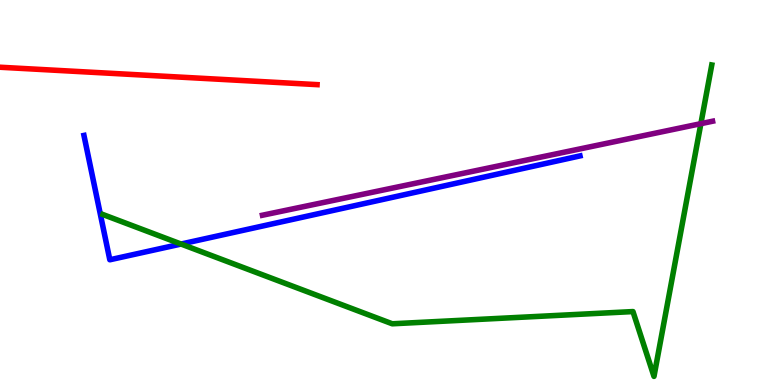[{'lines': ['blue', 'red'], 'intersections': []}, {'lines': ['green', 'red'], 'intersections': []}, {'lines': ['purple', 'red'], 'intersections': []}, {'lines': ['blue', 'green'], 'intersections': [{'x': 2.34, 'y': 3.66}]}, {'lines': ['blue', 'purple'], 'intersections': []}, {'lines': ['green', 'purple'], 'intersections': [{'x': 9.04, 'y': 6.79}]}]